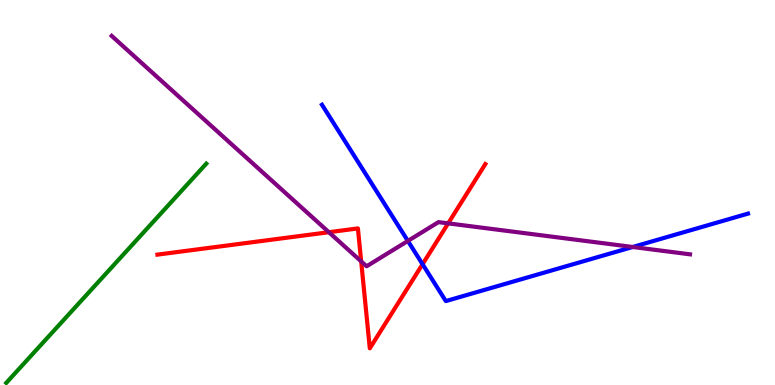[{'lines': ['blue', 'red'], 'intersections': [{'x': 5.45, 'y': 3.14}]}, {'lines': ['green', 'red'], 'intersections': []}, {'lines': ['purple', 'red'], 'intersections': [{'x': 4.24, 'y': 3.97}, {'x': 4.66, 'y': 3.21}, {'x': 5.78, 'y': 4.2}]}, {'lines': ['blue', 'green'], 'intersections': []}, {'lines': ['blue', 'purple'], 'intersections': [{'x': 5.26, 'y': 3.74}, {'x': 8.16, 'y': 3.58}]}, {'lines': ['green', 'purple'], 'intersections': []}]